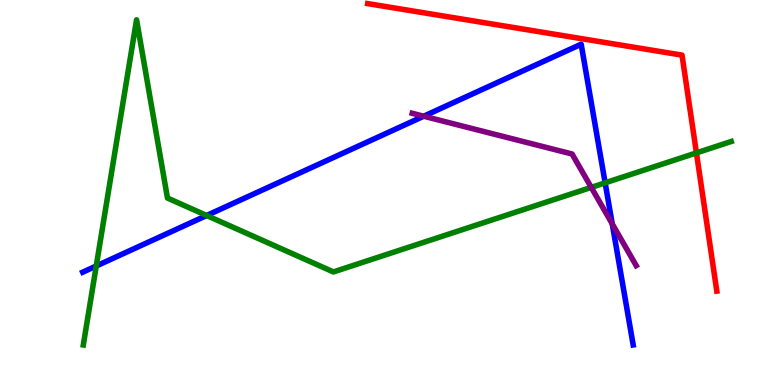[{'lines': ['blue', 'red'], 'intersections': []}, {'lines': ['green', 'red'], 'intersections': [{'x': 8.99, 'y': 6.03}]}, {'lines': ['purple', 'red'], 'intersections': []}, {'lines': ['blue', 'green'], 'intersections': [{'x': 1.24, 'y': 3.09}, {'x': 2.67, 'y': 4.4}, {'x': 7.81, 'y': 5.25}]}, {'lines': ['blue', 'purple'], 'intersections': [{'x': 5.47, 'y': 6.98}, {'x': 7.9, 'y': 4.18}]}, {'lines': ['green', 'purple'], 'intersections': [{'x': 7.63, 'y': 5.13}]}]